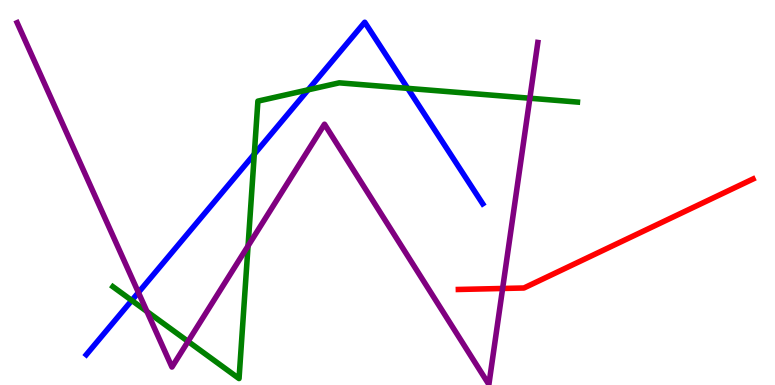[{'lines': ['blue', 'red'], 'intersections': []}, {'lines': ['green', 'red'], 'intersections': []}, {'lines': ['purple', 'red'], 'intersections': [{'x': 6.49, 'y': 2.51}]}, {'lines': ['blue', 'green'], 'intersections': [{'x': 1.7, 'y': 2.2}, {'x': 3.28, 'y': 6.0}, {'x': 3.98, 'y': 7.67}, {'x': 5.26, 'y': 7.7}]}, {'lines': ['blue', 'purple'], 'intersections': [{'x': 1.79, 'y': 2.4}]}, {'lines': ['green', 'purple'], 'intersections': [{'x': 1.9, 'y': 1.91}, {'x': 2.43, 'y': 1.13}, {'x': 3.2, 'y': 3.61}, {'x': 6.84, 'y': 7.45}]}]